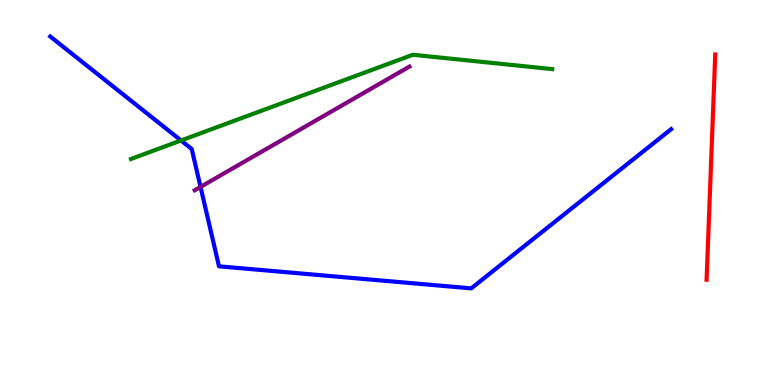[{'lines': ['blue', 'red'], 'intersections': []}, {'lines': ['green', 'red'], 'intersections': []}, {'lines': ['purple', 'red'], 'intersections': []}, {'lines': ['blue', 'green'], 'intersections': [{'x': 2.34, 'y': 6.35}]}, {'lines': ['blue', 'purple'], 'intersections': [{'x': 2.59, 'y': 5.15}]}, {'lines': ['green', 'purple'], 'intersections': []}]